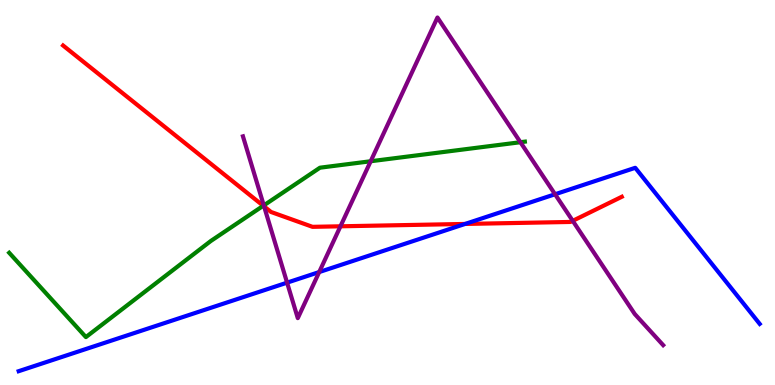[{'lines': ['blue', 'red'], 'intersections': [{'x': 6.0, 'y': 4.18}]}, {'lines': ['green', 'red'], 'intersections': [{'x': 3.4, 'y': 4.66}]}, {'lines': ['purple', 'red'], 'intersections': [{'x': 3.41, 'y': 4.64}, {'x': 4.39, 'y': 4.12}, {'x': 7.39, 'y': 4.26}]}, {'lines': ['blue', 'green'], 'intersections': []}, {'lines': ['blue', 'purple'], 'intersections': [{'x': 3.7, 'y': 2.66}, {'x': 4.12, 'y': 2.93}, {'x': 7.16, 'y': 4.95}]}, {'lines': ['green', 'purple'], 'intersections': [{'x': 3.4, 'y': 4.66}, {'x': 4.78, 'y': 5.81}, {'x': 6.72, 'y': 6.31}]}]